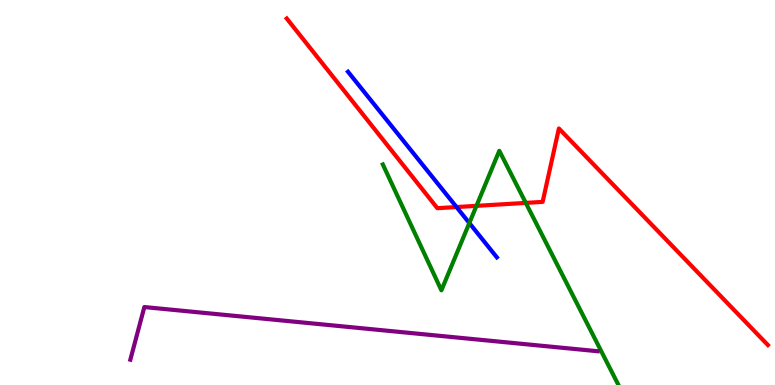[{'lines': ['blue', 'red'], 'intersections': [{'x': 5.89, 'y': 4.62}]}, {'lines': ['green', 'red'], 'intersections': [{'x': 6.15, 'y': 4.65}, {'x': 6.78, 'y': 4.73}]}, {'lines': ['purple', 'red'], 'intersections': []}, {'lines': ['blue', 'green'], 'intersections': [{'x': 6.06, 'y': 4.21}]}, {'lines': ['blue', 'purple'], 'intersections': []}, {'lines': ['green', 'purple'], 'intersections': []}]